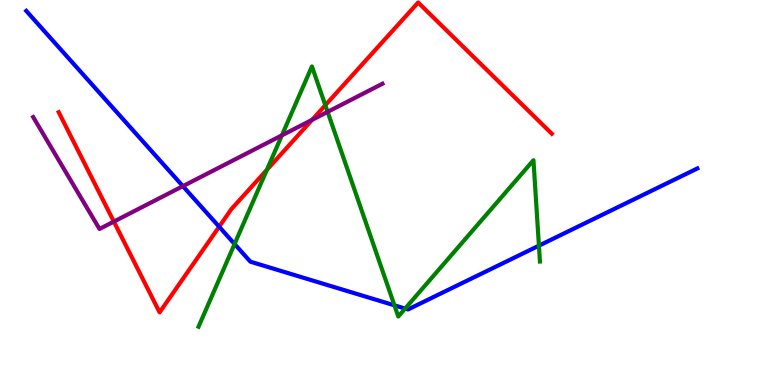[{'lines': ['blue', 'red'], 'intersections': [{'x': 2.83, 'y': 4.11}]}, {'lines': ['green', 'red'], 'intersections': [{'x': 3.44, 'y': 5.59}, {'x': 4.2, 'y': 7.27}]}, {'lines': ['purple', 'red'], 'intersections': [{'x': 1.47, 'y': 4.24}, {'x': 4.03, 'y': 6.89}]}, {'lines': ['blue', 'green'], 'intersections': [{'x': 3.03, 'y': 3.66}, {'x': 5.09, 'y': 2.07}, {'x': 5.23, 'y': 1.99}, {'x': 6.95, 'y': 3.62}]}, {'lines': ['blue', 'purple'], 'intersections': [{'x': 2.36, 'y': 5.16}]}, {'lines': ['green', 'purple'], 'intersections': [{'x': 3.64, 'y': 6.48}, {'x': 4.23, 'y': 7.09}]}]